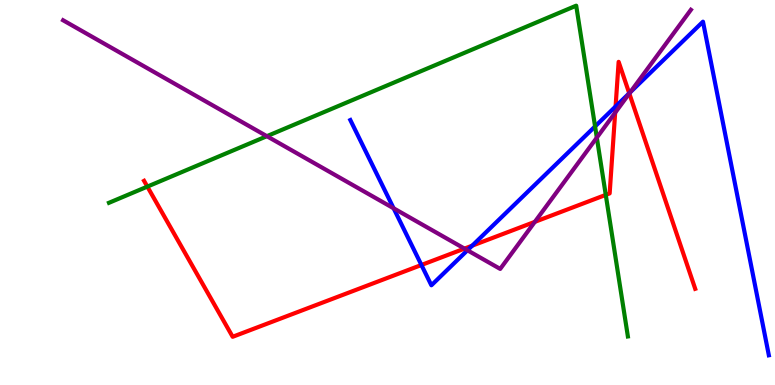[{'lines': ['blue', 'red'], 'intersections': [{'x': 5.44, 'y': 3.12}, {'x': 6.09, 'y': 3.62}, {'x': 7.94, 'y': 7.23}, {'x': 8.12, 'y': 7.58}]}, {'lines': ['green', 'red'], 'intersections': [{'x': 1.9, 'y': 5.15}, {'x': 7.82, 'y': 4.94}]}, {'lines': ['purple', 'red'], 'intersections': [{'x': 5.99, 'y': 3.54}, {'x': 6.9, 'y': 4.24}, {'x': 7.94, 'y': 7.07}, {'x': 8.12, 'y': 7.57}]}, {'lines': ['blue', 'green'], 'intersections': [{'x': 7.68, 'y': 6.72}]}, {'lines': ['blue', 'purple'], 'intersections': [{'x': 5.08, 'y': 4.59}, {'x': 6.03, 'y': 3.5}, {'x': 8.13, 'y': 7.6}]}, {'lines': ['green', 'purple'], 'intersections': [{'x': 3.44, 'y': 6.46}, {'x': 7.7, 'y': 6.43}]}]